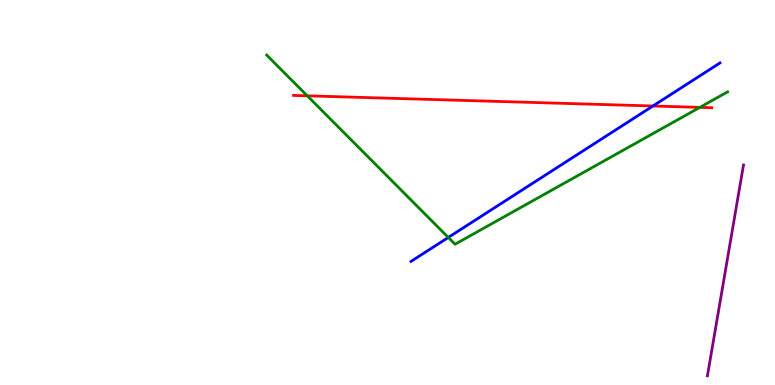[{'lines': ['blue', 'red'], 'intersections': [{'x': 8.43, 'y': 7.25}]}, {'lines': ['green', 'red'], 'intersections': [{'x': 3.96, 'y': 7.51}, {'x': 9.03, 'y': 7.21}]}, {'lines': ['purple', 'red'], 'intersections': []}, {'lines': ['blue', 'green'], 'intersections': [{'x': 5.78, 'y': 3.83}]}, {'lines': ['blue', 'purple'], 'intersections': []}, {'lines': ['green', 'purple'], 'intersections': []}]